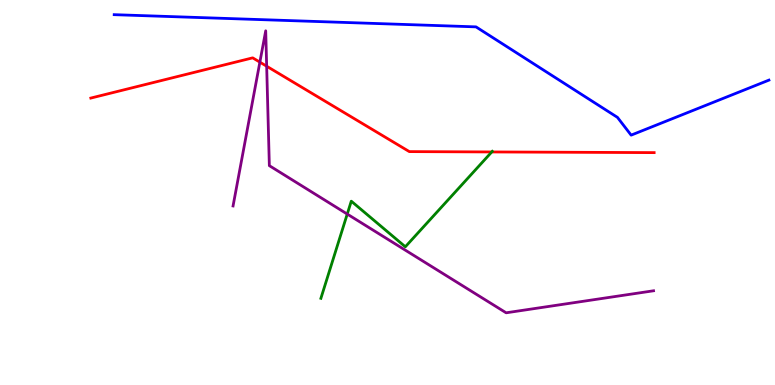[{'lines': ['blue', 'red'], 'intersections': []}, {'lines': ['green', 'red'], 'intersections': [{'x': 6.35, 'y': 6.05}]}, {'lines': ['purple', 'red'], 'intersections': [{'x': 3.35, 'y': 8.39}, {'x': 3.44, 'y': 8.28}]}, {'lines': ['blue', 'green'], 'intersections': []}, {'lines': ['blue', 'purple'], 'intersections': []}, {'lines': ['green', 'purple'], 'intersections': [{'x': 4.48, 'y': 4.44}]}]